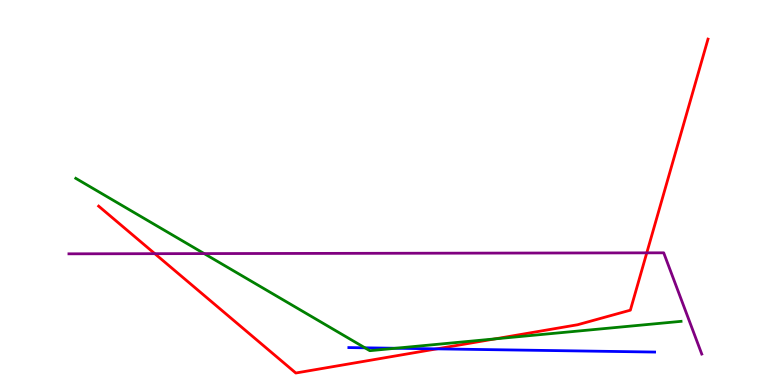[{'lines': ['blue', 'red'], 'intersections': [{'x': 5.64, 'y': 0.939}]}, {'lines': ['green', 'red'], 'intersections': [{'x': 6.39, 'y': 1.2}]}, {'lines': ['purple', 'red'], 'intersections': [{'x': 2.0, 'y': 3.41}, {'x': 8.35, 'y': 3.43}]}, {'lines': ['blue', 'green'], 'intersections': [{'x': 4.71, 'y': 0.966}, {'x': 5.1, 'y': 0.954}]}, {'lines': ['blue', 'purple'], 'intersections': []}, {'lines': ['green', 'purple'], 'intersections': [{'x': 2.63, 'y': 3.41}]}]